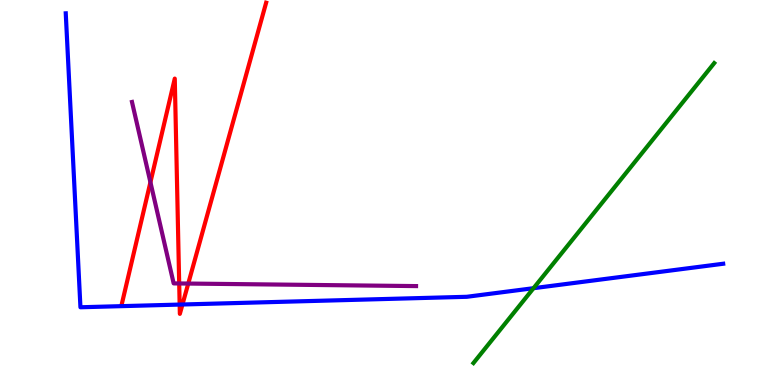[{'lines': ['blue', 'red'], 'intersections': [{'x': 2.32, 'y': 2.09}, {'x': 2.35, 'y': 2.09}]}, {'lines': ['green', 'red'], 'intersections': []}, {'lines': ['purple', 'red'], 'intersections': [{'x': 1.94, 'y': 5.27}, {'x': 2.31, 'y': 2.64}, {'x': 2.43, 'y': 2.63}]}, {'lines': ['blue', 'green'], 'intersections': [{'x': 6.88, 'y': 2.51}]}, {'lines': ['blue', 'purple'], 'intersections': []}, {'lines': ['green', 'purple'], 'intersections': []}]